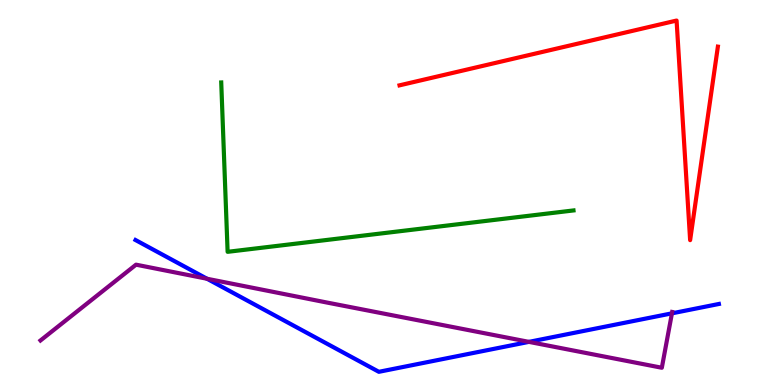[{'lines': ['blue', 'red'], 'intersections': []}, {'lines': ['green', 'red'], 'intersections': []}, {'lines': ['purple', 'red'], 'intersections': []}, {'lines': ['blue', 'green'], 'intersections': []}, {'lines': ['blue', 'purple'], 'intersections': [{'x': 2.67, 'y': 2.76}, {'x': 6.82, 'y': 1.12}, {'x': 8.67, 'y': 1.86}]}, {'lines': ['green', 'purple'], 'intersections': []}]